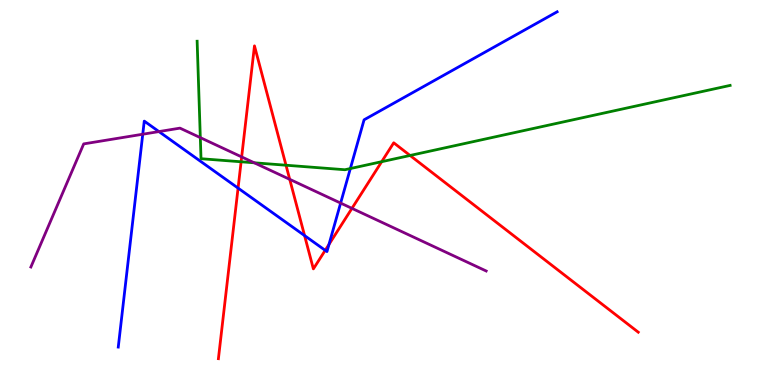[{'lines': ['blue', 'red'], 'intersections': [{'x': 3.07, 'y': 5.11}, {'x': 3.93, 'y': 3.88}, {'x': 4.2, 'y': 3.5}, {'x': 4.25, 'y': 3.65}]}, {'lines': ['green', 'red'], 'intersections': [{'x': 3.11, 'y': 5.8}, {'x': 3.69, 'y': 5.71}, {'x': 4.93, 'y': 5.8}, {'x': 5.29, 'y': 5.96}]}, {'lines': ['purple', 'red'], 'intersections': [{'x': 3.12, 'y': 5.92}, {'x': 3.74, 'y': 5.34}, {'x': 4.54, 'y': 4.59}]}, {'lines': ['blue', 'green'], 'intersections': [{'x': 4.52, 'y': 5.62}]}, {'lines': ['blue', 'purple'], 'intersections': [{'x': 1.84, 'y': 6.51}, {'x': 2.05, 'y': 6.58}, {'x': 4.4, 'y': 4.73}]}, {'lines': ['green', 'purple'], 'intersections': [{'x': 2.58, 'y': 6.43}, {'x': 3.28, 'y': 5.77}]}]